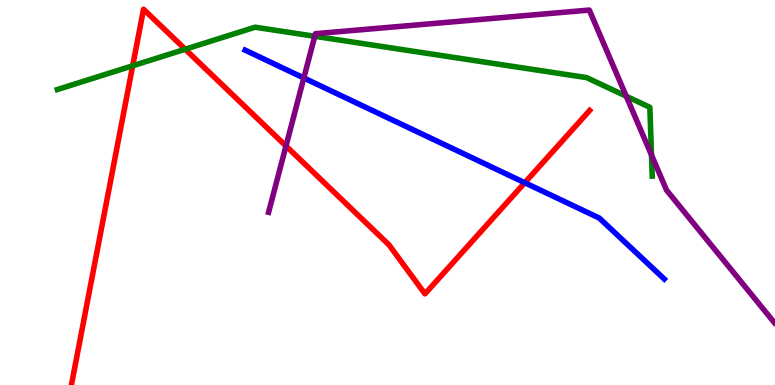[{'lines': ['blue', 'red'], 'intersections': [{'x': 6.77, 'y': 5.25}]}, {'lines': ['green', 'red'], 'intersections': [{'x': 1.71, 'y': 8.29}, {'x': 2.39, 'y': 8.72}]}, {'lines': ['purple', 'red'], 'intersections': [{'x': 3.69, 'y': 6.21}]}, {'lines': ['blue', 'green'], 'intersections': []}, {'lines': ['blue', 'purple'], 'intersections': [{'x': 3.92, 'y': 7.97}]}, {'lines': ['green', 'purple'], 'intersections': [{'x': 4.06, 'y': 9.06}, {'x': 8.08, 'y': 7.5}, {'x': 8.41, 'y': 5.97}]}]